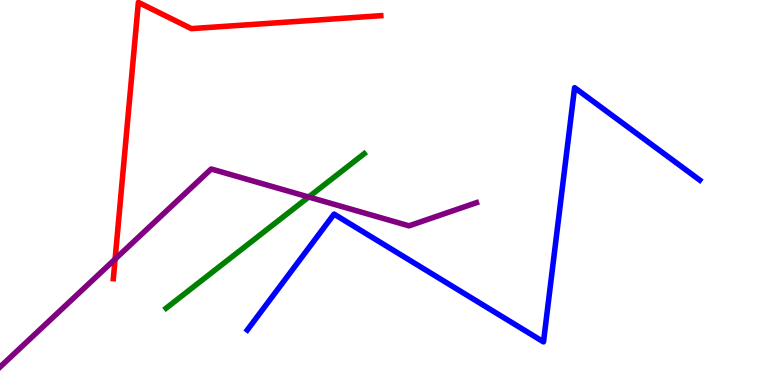[{'lines': ['blue', 'red'], 'intersections': []}, {'lines': ['green', 'red'], 'intersections': []}, {'lines': ['purple', 'red'], 'intersections': [{'x': 1.49, 'y': 3.27}]}, {'lines': ['blue', 'green'], 'intersections': []}, {'lines': ['blue', 'purple'], 'intersections': []}, {'lines': ['green', 'purple'], 'intersections': [{'x': 3.98, 'y': 4.88}]}]